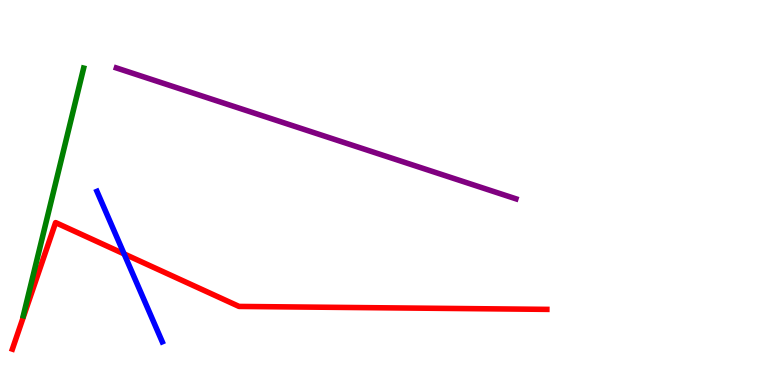[{'lines': ['blue', 'red'], 'intersections': [{'x': 1.6, 'y': 3.41}]}, {'lines': ['green', 'red'], 'intersections': []}, {'lines': ['purple', 'red'], 'intersections': []}, {'lines': ['blue', 'green'], 'intersections': []}, {'lines': ['blue', 'purple'], 'intersections': []}, {'lines': ['green', 'purple'], 'intersections': []}]